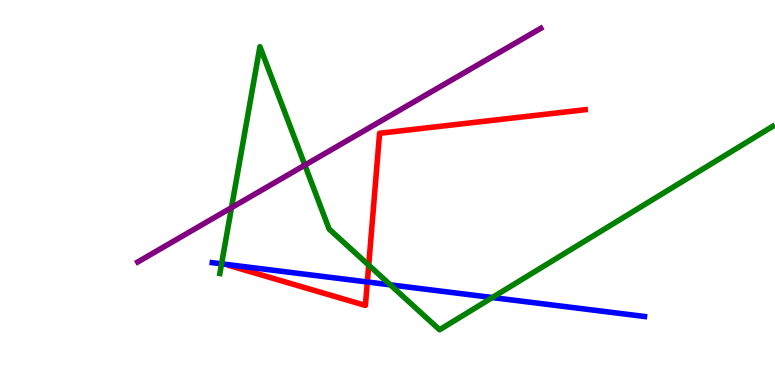[{'lines': ['blue', 'red'], 'intersections': [{'x': 4.74, 'y': 2.68}]}, {'lines': ['green', 'red'], 'intersections': [{'x': 4.76, 'y': 3.11}]}, {'lines': ['purple', 'red'], 'intersections': []}, {'lines': ['blue', 'green'], 'intersections': [{'x': 2.86, 'y': 3.15}, {'x': 5.04, 'y': 2.6}, {'x': 6.35, 'y': 2.27}]}, {'lines': ['blue', 'purple'], 'intersections': []}, {'lines': ['green', 'purple'], 'intersections': [{'x': 2.99, 'y': 4.61}, {'x': 3.93, 'y': 5.71}]}]